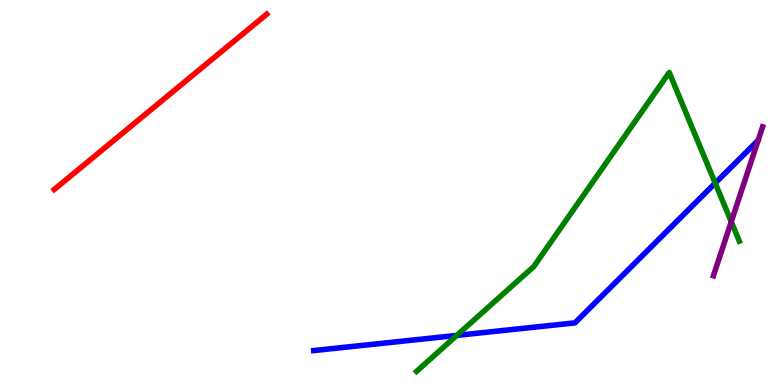[{'lines': ['blue', 'red'], 'intersections': []}, {'lines': ['green', 'red'], 'intersections': []}, {'lines': ['purple', 'red'], 'intersections': []}, {'lines': ['blue', 'green'], 'intersections': [{'x': 5.89, 'y': 1.29}, {'x': 9.23, 'y': 5.24}]}, {'lines': ['blue', 'purple'], 'intersections': []}, {'lines': ['green', 'purple'], 'intersections': [{'x': 9.44, 'y': 4.24}]}]